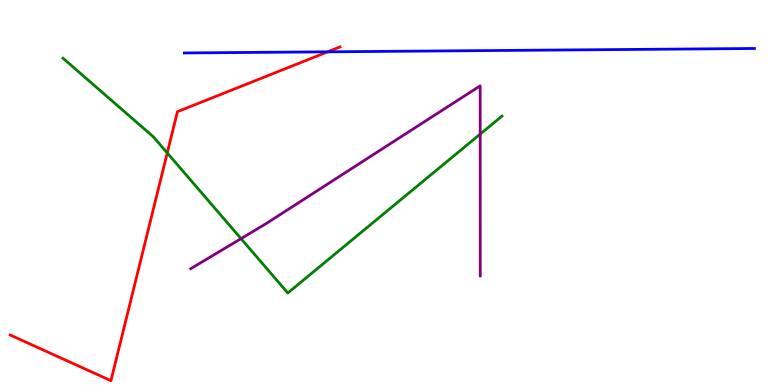[{'lines': ['blue', 'red'], 'intersections': [{'x': 4.23, 'y': 8.65}]}, {'lines': ['green', 'red'], 'intersections': [{'x': 2.16, 'y': 6.03}]}, {'lines': ['purple', 'red'], 'intersections': []}, {'lines': ['blue', 'green'], 'intersections': []}, {'lines': ['blue', 'purple'], 'intersections': []}, {'lines': ['green', 'purple'], 'intersections': [{'x': 3.11, 'y': 3.8}, {'x': 6.2, 'y': 6.52}]}]